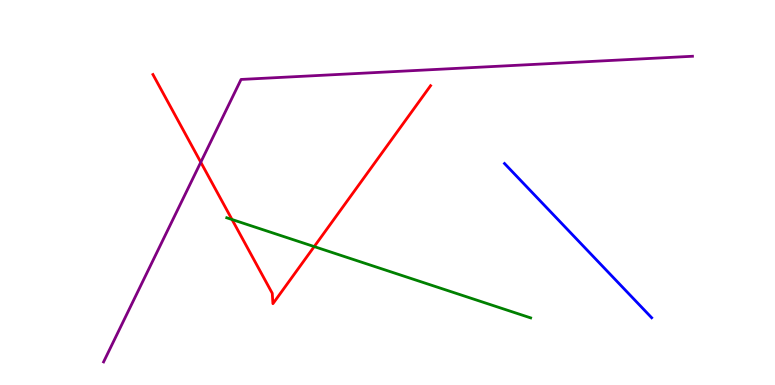[{'lines': ['blue', 'red'], 'intersections': []}, {'lines': ['green', 'red'], 'intersections': [{'x': 2.99, 'y': 4.3}, {'x': 4.05, 'y': 3.6}]}, {'lines': ['purple', 'red'], 'intersections': [{'x': 2.59, 'y': 5.79}]}, {'lines': ['blue', 'green'], 'intersections': []}, {'lines': ['blue', 'purple'], 'intersections': []}, {'lines': ['green', 'purple'], 'intersections': []}]